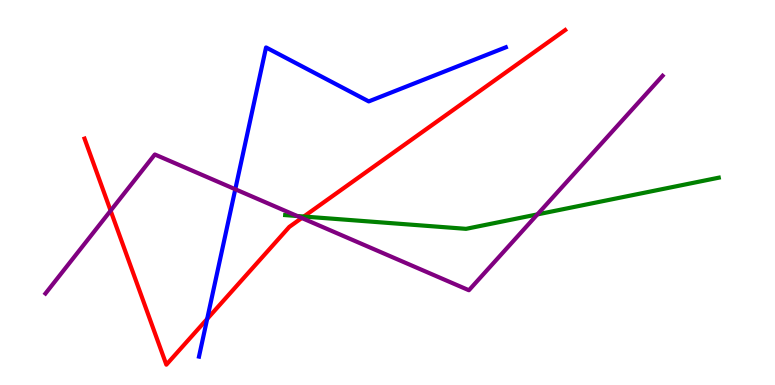[{'lines': ['blue', 'red'], 'intersections': [{'x': 2.67, 'y': 1.72}]}, {'lines': ['green', 'red'], 'intersections': [{'x': 3.92, 'y': 4.38}]}, {'lines': ['purple', 'red'], 'intersections': [{'x': 1.43, 'y': 4.53}, {'x': 3.89, 'y': 4.34}]}, {'lines': ['blue', 'green'], 'intersections': []}, {'lines': ['blue', 'purple'], 'intersections': [{'x': 3.04, 'y': 5.08}]}, {'lines': ['green', 'purple'], 'intersections': [{'x': 3.83, 'y': 4.39}, {'x': 6.93, 'y': 4.43}]}]